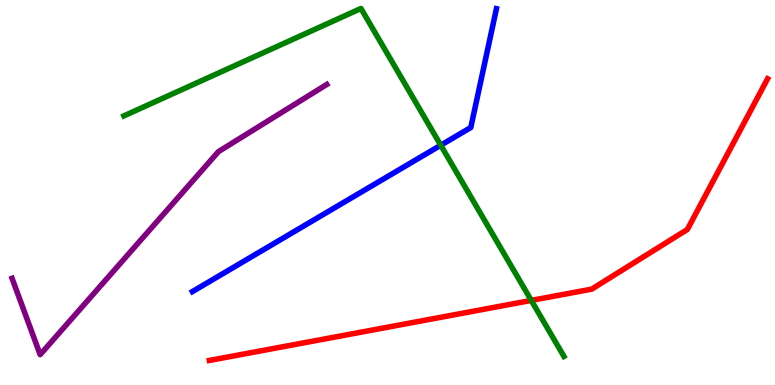[{'lines': ['blue', 'red'], 'intersections': []}, {'lines': ['green', 'red'], 'intersections': [{'x': 6.86, 'y': 2.2}]}, {'lines': ['purple', 'red'], 'intersections': []}, {'lines': ['blue', 'green'], 'intersections': [{'x': 5.69, 'y': 6.23}]}, {'lines': ['blue', 'purple'], 'intersections': []}, {'lines': ['green', 'purple'], 'intersections': []}]